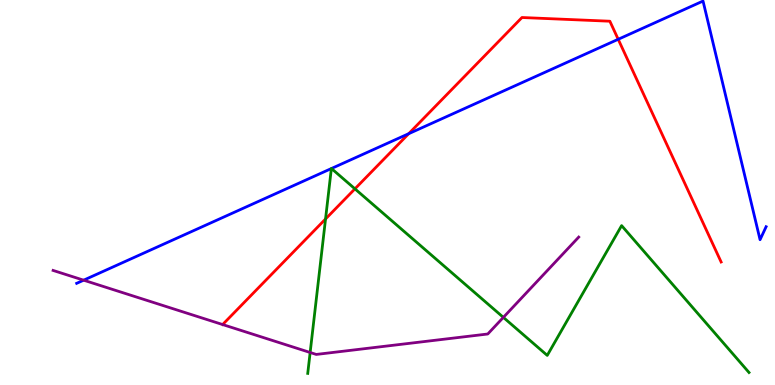[{'lines': ['blue', 'red'], 'intersections': [{'x': 5.27, 'y': 6.53}, {'x': 7.98, 'y': 8.98}]}, {'lines': ['green', 'red'], 'intersections': [{'x': 4.2, 'y': 4.31}, {'x': 4.58, 'y': 5.09}]}, {'lines': ['purple', 'red'], 'intersections': []}, {'lines': ['blue', 'green'], 'intersections': [{'x': 4.28, 'y': 5.62}, {'x': 4.28, 'y': 5.62}]}, {'lines': ['blue', 'purple'], 'intersections': [{'x': 1.08, 'y': 2.72}]}, {'lines': ['green', 'purple'], 'intersections': [{'x': 4.0, 'y': 0.844}, {'x': 6.5, 'y': 1.76}]}]